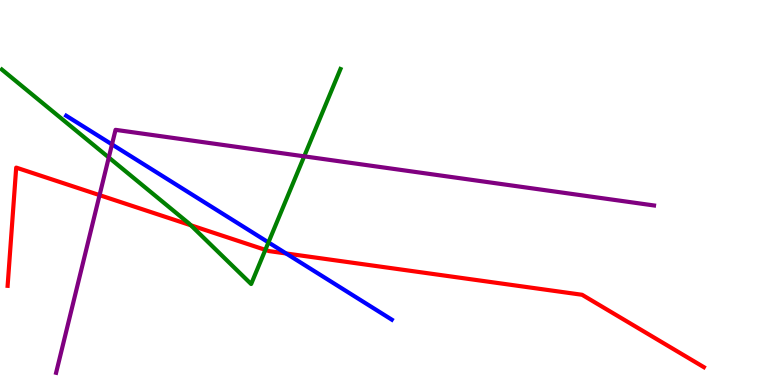[{'lines': ['blue', 'red'], 'intersections': [{'x': 3.69, 'y': 3.42}]}, {'lines': ['green', 'red'], 'intersections': [{'x': 2.46, 'y': 4.15}, {'x': 3.42, 'y': 3.51}]}, {'lines': ['purple', 'red'], 'intersections': [{'x': 1.28, 'y': 4.93}]}, {'lines': ['blue', 'green'], 'intersections': [{'x': 3.46, 'y': 3.7}]}, {'lines': ['blue', 'purple'], 'intersections': [{'x': 1.45, 'y': 6.25}]}, {'lines': ['green', 'purple'], 'intersections': [{'x': 1.4, 'y': 5.91}, {'x': 3.93, 'y': 5.94}]}]